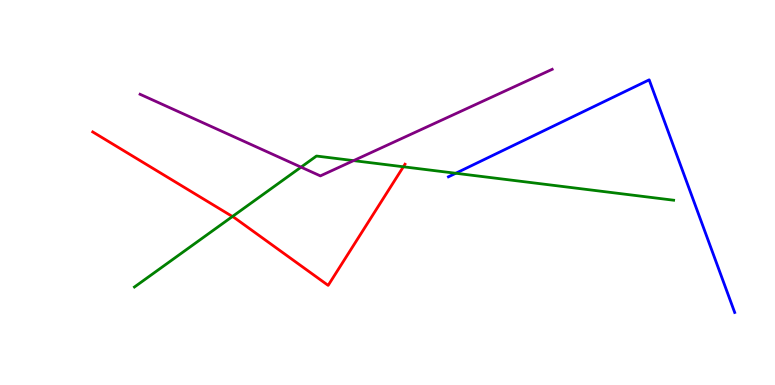[{'lines': ['blue', 'red'], 'intersections': []}, {'lines': ['green', 'red'], 'intersections': [{'x': 3.0, 'y': 4.38}, {'x': 5.2, 'y': 5.67}]}, {'lines': ['purple', 'red'], 'intersections': []}, {'lines': ['blue', 'green'], 'intersections': [{'x': 5.88, 'y': 5.5}]}, {'lines': ['blue', 'purple'], 'intersections': []}, {'lines': ['green', 'purple'], 'intersections': [{'x': 3.88, 'y': 5.66}, {'x': 4.56, 'y': 5.83}]}]